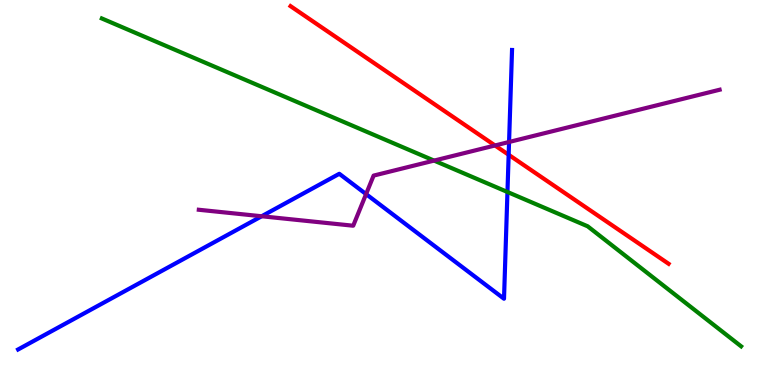[{'lines': ['blue', 'red'], 'intersections': [{'x': 6.56, 'y': 5.98}]}, {'lines': ['green', 'red'], 'intersections': []}, {'lines': ['purple', 'red'], 'intersections': [{'x': 6.39, 'y': 6.22}]}, {'lines': ['blue', 'green'], 'intersections': [{'x': 6.55, 'y': 5.01}]}, {'lines': ['blue', 'purple'], 'intersections': [{'x': 3.38, 'y': 4.38}, {'x': 4.72, 'y': 4.96}, {'x': 6.57, 'y': 6.31}]}, {'lines': ['green', 'purple'], 'intersections': [{'x': 5.6, 'y': 5.83}]}]